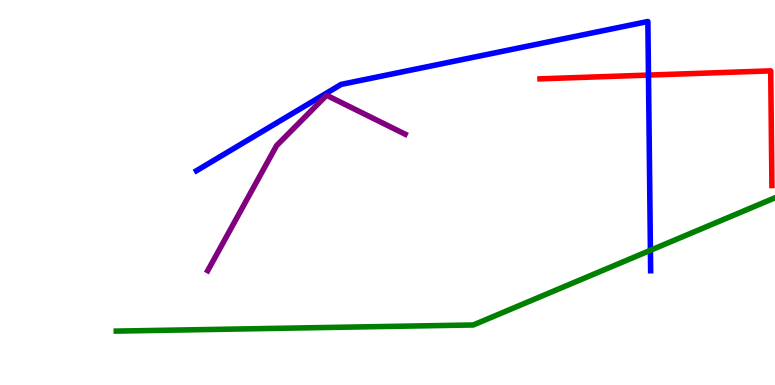[{'lines': ['blue', 'red'], 'intersections': [{'x': 8.37, 'y': 8.05}]}, {'lines': ['green', 'red'], 'intersections': []}, {'lines': ['purple', 'red'], 'intersections': []}, {'lines': ['blue', 'green'], 'intersections': [{'x': 8.39, 'y': 3.5}]}, {'lines': ['blue', 'purple'], 'intersections': []}, {'lines': ['green', 'purple'], 'intersections': []}]